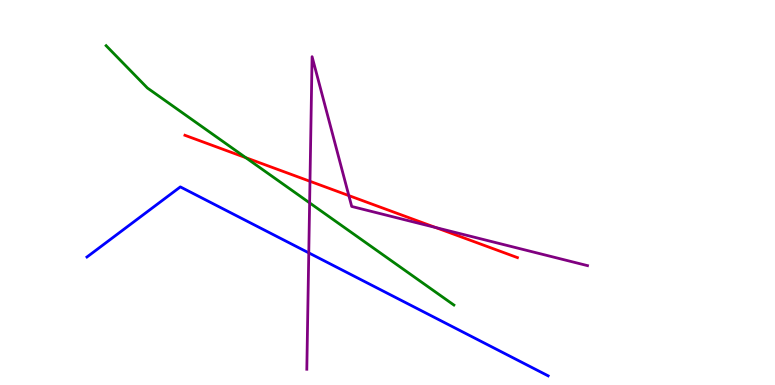[{'lines': ['blue', 'red'], 'intersections': []}, {'lines': ['green', 'red'], 'intersections': [{'x': 3.17, 'y': 5.9}]}, {'lines': ['purple', 'red'], 'intersections': [{'x': 4.0, 'y': 5.29}, {'x': 4.5, 'y': 4.92}, {'x': 5.62, 'y': 4.09}]}, {'lines': ['blue', 'green'], 'intersections': []}, {'lines': ['blue', 'purple'], 'intersections': [{'x': 3.98, 'y': 3.43}]}, {'lines': ['green', 'purple'], 'intersections': [{'x': 4.0, 'y': 4.73}]}]